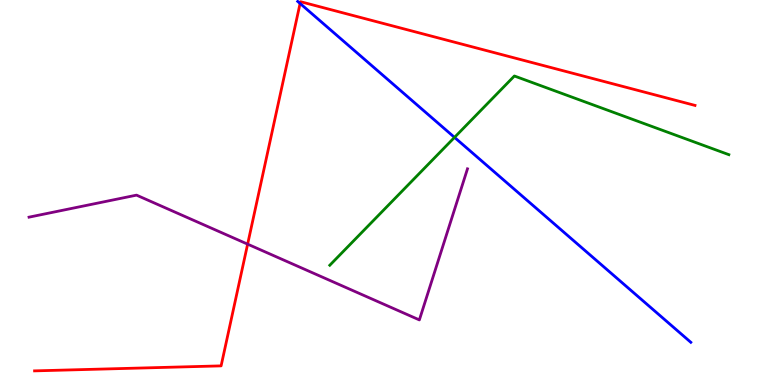[{'lines': ['blue', 'red'], 'intersections': [{'x': 3.87, 'y': 9.91}]}, {'lines': ['green', 'red'], 'intersections': []}, {'lines': ['purple', 'red'], 'intersections': [{'x': 3.2, 'y': 3.66}]}, {'lines': ['blue', 'green'], 'intersections': [{'x': 5.86, 'y': 6.43}]}, {'lines': ['blue', 'purple'], 'intersections': []}, {'lines': ['green', 'purple'], 'intersections': []}]